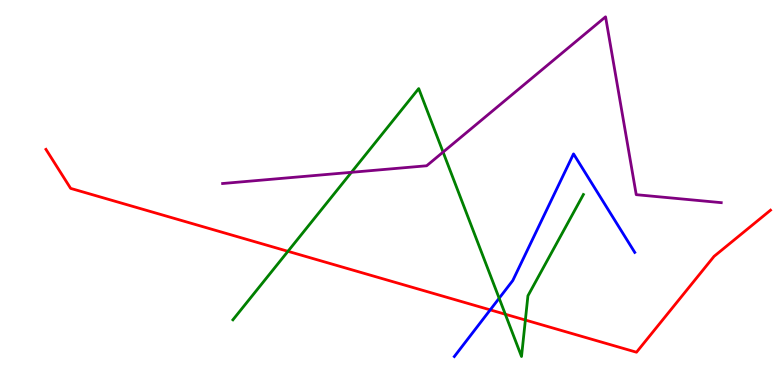[{'lines': ['blue', 'red'], 'intersections': [{'x': 6.33, 'y': 1.95}]}, {'lines': ['green', 'red'], 'intersections': [{'x': 3.72, 'y': 3.47}, {'x': 6.52, 'y': 1.84}, {'x': 6.78, 'y': 1.69}]}, {'lines': ['purple', 'red'], 'intersections': []}, {'lines': ['blue', 'green'], 'intersections': [{'x': 6.44, 'y': 2.25}]}, {'lines': ['blue', 'purple'], 'intersections': []}, {'lines': ['green', 'purple'], 'intersections': [{'x': 4.53, 'y': 5.52}, {'x': 5.72, 'y': 6.05}]}]